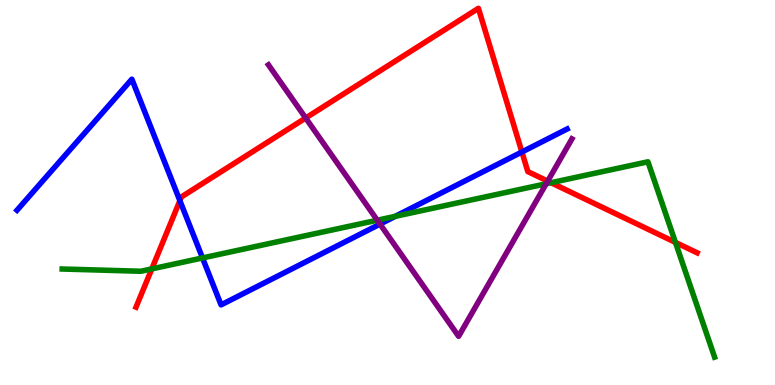[{'lines': ['blue', 'red'], 'intersections': [{'x': 2.32, 'y': 4.79}, {'x': 6.73, 'y': 6.05}]}, {'lines': ['green', 'red'], 'intersections': [{'x': 1.96, 'y': 3.02}, {'x': 7.11, 'y': 5.25}, {'x': 8.72, 'y': 3.7}]}, {'lines': ['purple', 'red'], 'intersections': [{'x': 3.94, 'y': 6.93}, {'x': 7.07, 'y': 5.3}]}, {'lines': ['blue', 'green'], 'intersections': [{'x': 2.61, 'y': 3.3}, {'x': 5.1, 'y': 4.38}]}, {'lines': ['blue', 'purple'], 'intersections': [{'x': 4.9, 'y': 4.18}]}, {'lines': ['green', 'purple'], 'intersections': [{'x': 4.87, 'y': 4.28}, {'x': 7.05, 'y': 5.23}]}]